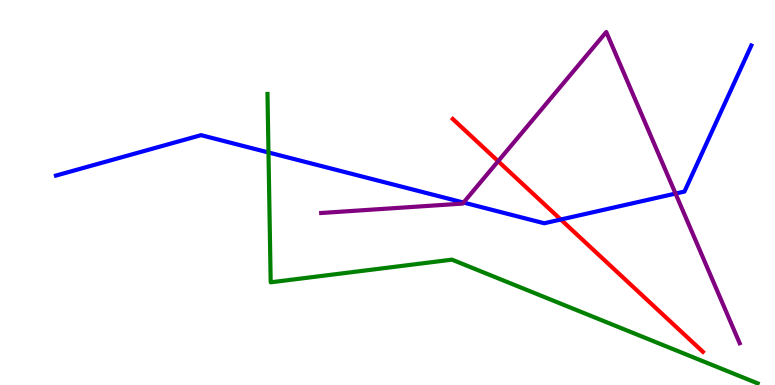[{'lines': ['blue', 'red'], 'intersections': [{'x': 7.24, 'y': 4.3}]}, {'lines': ['green', 'red'], 'intersections': []}, {'lines': ['purple', 'red'], 'intersections': [{'x': 6.43, 'y': 5.81}]}, {'lines': ['blue', 'green'], 'intersections': [{'x': 3.46, 'y': 6.04}]}, {'lines': ['blue', 'purple'], 'intersections': [{'x': 5.98, 'y': 4.74}, {'x': 8.72, 'y': 4.97}]}, {'lines': ['green', 'purple'], 'intersections': []}]